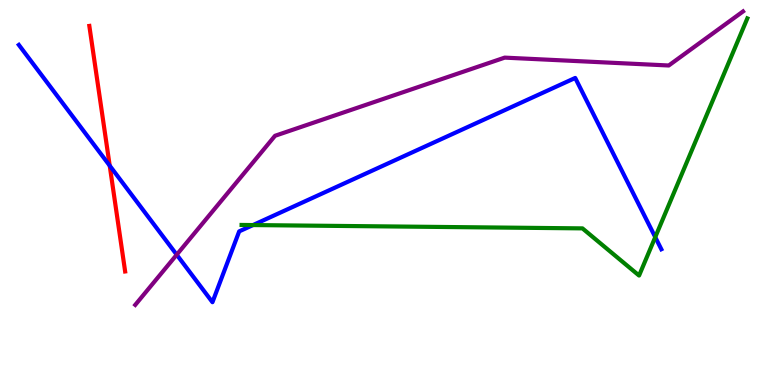[{'lines': ['blue', 'red'], 'intersections': [{'x': 1.42, 'y': 5.7}]}, {'lines': ['green', 'red'], 'intersections': []}, {'lines': ['purple', 'red'], 'intersections': []}, {'lines': ['blue', 'green'], 'intersections': [{'x': 3.26, 'y': 4.15}, {'x': 8.45, 'y': 3.84}]}, {'lines': ['blue', 'purple'], 'intersections': [{'x': 2.28, 'y': 3.38}]}, {'lines': ['green', 'purple'], 'intersections': []}]